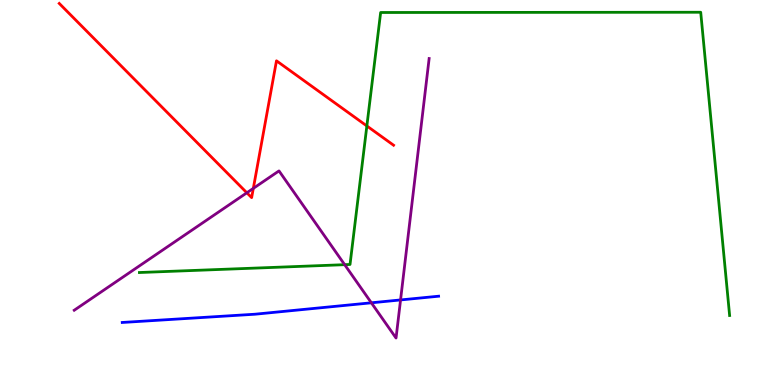[{'lines': ['blue', 'red'], 'intersections': []}, {'lines': ['green', 'red'], 'intersections': [{'x': 4.73, 'y': 6.73}]}, {'lines': ['purple', 'red'], 'intersections': [{'x': 3.19, 'y': 4.99}, {'x': 3.27, 'y': 5.11}]}, {'lines': ['blue', 'green'], 'intersections': []}, {'lines': ['blue', 'purple'], 'intersections': [{'x': 4.79, 'y': 2.14}, {'x': 5.17, 'y': 2.21}]}, {'lines': ['green', 'purple'], 'intersections': [{'x': 4.45, 'y': 3.13}]}]